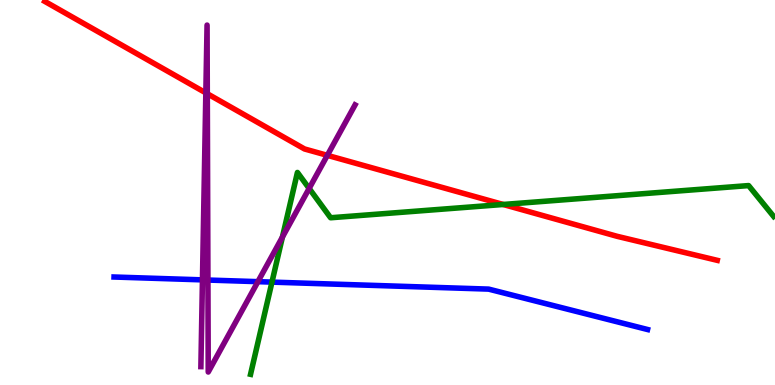[{'lines': ['blue', 'red'], 'intersections': []}, {'lines': ['green', 'red'], 'intersections': [{'x': 6.49, 'y': 4.69}]}, {'lines': ['purple', 'red'], 'intersections': [{'x': 2.66, 'y': 7.59}, {'x': 2.67, 'y': 7.57}, {'x': 4.22, 'y': 5.97}]}, {'lines': ['blue', 'green'], 'intersections': [{'x': 3.51, 'y': 2.67}]}, {'lines': ['blue', 'purple'], 'intersections': [{'x': 2.61, 'y': 2.73}, {'x': 2.68, 'y': 2.73}, {'x': 3.33, 'y': 2.68}]}, {'lines': ['green', 'purple'], 'intersections': [{'x': 3.64, 'y': 3.84}, {'x': 3.99, 'y': 5.11}]}]